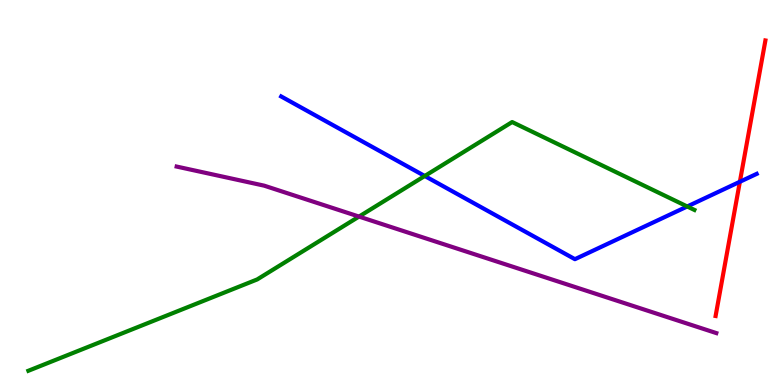[{'lines': ['blue', 'red'], 'intersections': [{'x': 9.55, 'y': 5.28}]}, {'lines': ['green', 'red'], 'intersections': []}, {'lines': ['purple', 'red'], 'intersections': []}, {'lines': ['blue', 'green'], 'intersections': [{'x': 5.48, 'y': 5.43}, {'x': 8.87, 'y': 4.64}]}, {'lines': ['blue', 'purple'], 'intersections': []}, {'lines': ['green', 'purple'], 'intersections': [{'x': 4.63, 'y': 4.37}]}]